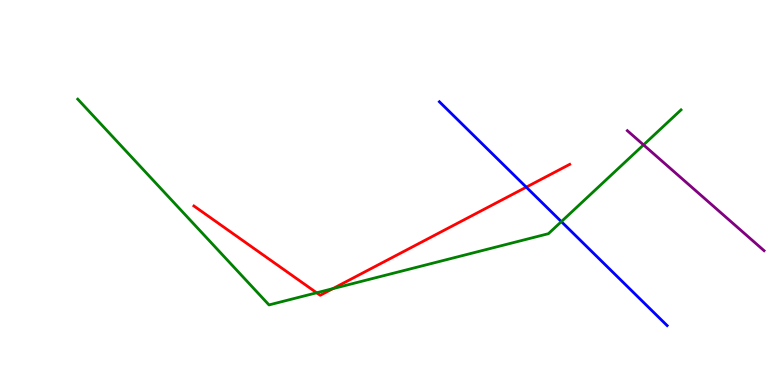[{'lines': ['blue', 'red'], 'intersections': [{'x': 6.79, 'y': 5.14}]}, {'lines': ['green', 'red'], 'intersections': [{'x': 4.09, 'y': 2.4}, {'x': 4.3, 'y': 2.5}]}, {'lines': ['purple', 'red'], 'intersections': []}, {'lines': ['blue', 'green'], 'intersections': [{'x': 7.24, 'y': 4.24}]}, {'lines': ['blue', 'purple'], 'intersections': []}, {'lines': ['green', 'purple'], 'intersections': [{'x': 8.3, 'y': 6.24}]}]